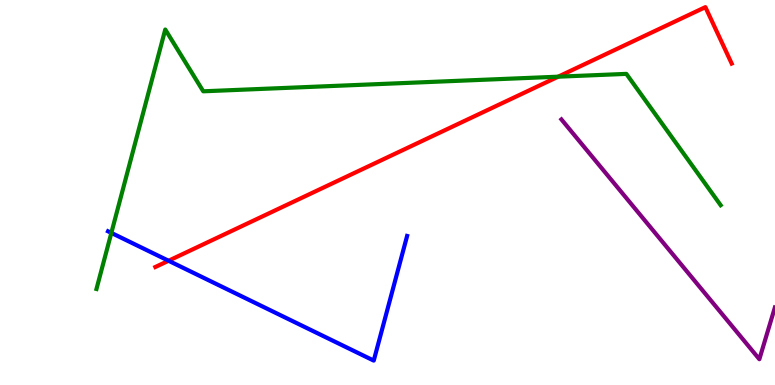[{'lines': ['blue', 'red'], 'intersections': [{'x': 2.18, 'y': 3.23}]}, {'lines': ['green', 'red'], 'intersections': [{'x': 7.2, 'y': 8.01}]}, {'lines': ['purple', 'red'], 'intersections': []}, {'lines': ['blue', 'green'], 'intersections': [{'x': 1.44, 'y': 3.95}]}, {'lines': ['blue', 'purple'], 'intersections': []}, {'lines': ['green', 'purple'], 'intersections': []}]